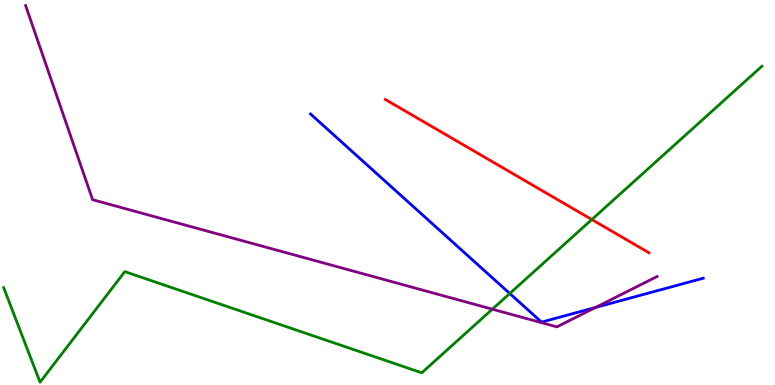[{'lines': ['blue', 'red'], 'intersections': []}, {'lines': ['green', 'red'], 'intersections': [{'x': 7.64, 'y': 4.3}]}, {'lines': ['purple', 'red'], 'intersections': []}, {'lines': ['blue', 'green'], 'intersections': [{'x': 6.58, 'y': 2.38}]}, {'lines': ['blue', 'purple'], 'intersections': [{'x': 7.68, 'y': 2.01}]}, {'lines': ['green', 'purple'], 'intersections': [{'x': 6.35, 'y': 1.97}]}]